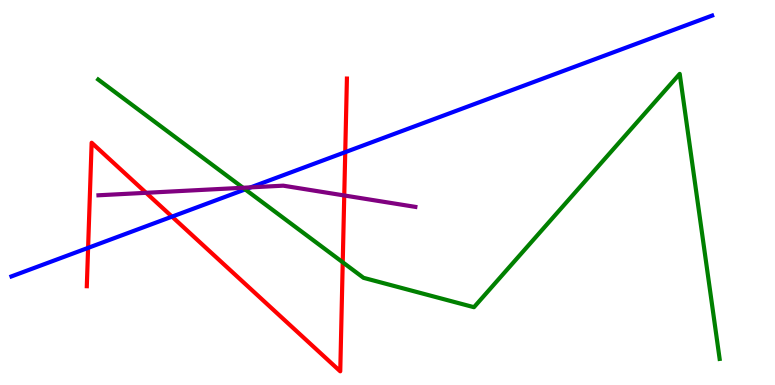[{'lines': ['blue', 'red'], 'intersections': [{'x': 1.14, 'y': 3.56}, {'x': 2.22, 'y': 4.37}, {'x': 4.45, 'y': 6.05}]}, {'lines': ['green', 'red'], 'intersections': [{'x': 4.42, 'y': 3.19}]}, {'lines': ['purple', 'red'], 'intersections': [{'x': 1.89, 'y': 4.99}, {'x': 4.44, 'y': 4.92}]}, {'lines': ['blue', 'green'], 'intersections': [{'x': 3.16, 'y': 5.08}]}, {'lines': ['blue', 'purple'], 'intersections': [{'x': 3.23, 'y': 5.13}]}, {'lines': ['green', 'purple'], 'intersections': [{'x': 3.14, 'y': 5.12}]}]